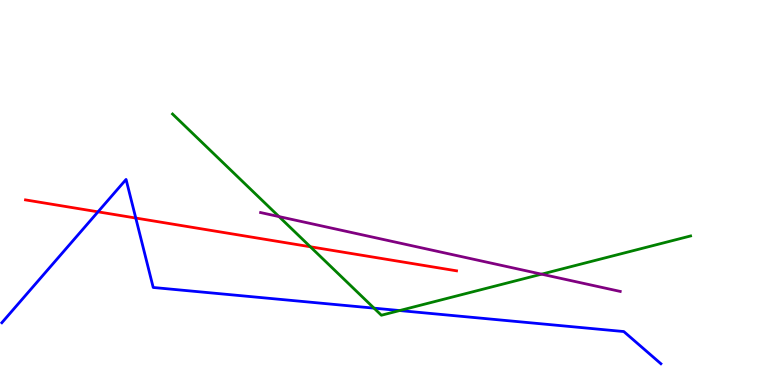[{'lines': ['blue', 'red'], 'intersections': [{'x': 1.26, 'y': 4.5}, {'x': 1.75, 'y': 4.34}]}, {'lines': ['green', 'red'], 'intersections': [{'x': 4.0, 'y': 3.59}]}, {'lines': ['purple', 'red'], 'intersections': []}, {'lines': ['blue', 'green'], 'intersections': [{'x': 4.83, 'y': 2.0}, {'x': 5.16, 'y': 1.93}]}, {'lines': ['blue', 'purple'], 'intersections': []}, {'lines': ['green', 'purple'], 'intersections': [{'x': 3.6, 'y': 4.37}, {'x': 6.99, 'y': 2.88}]}]